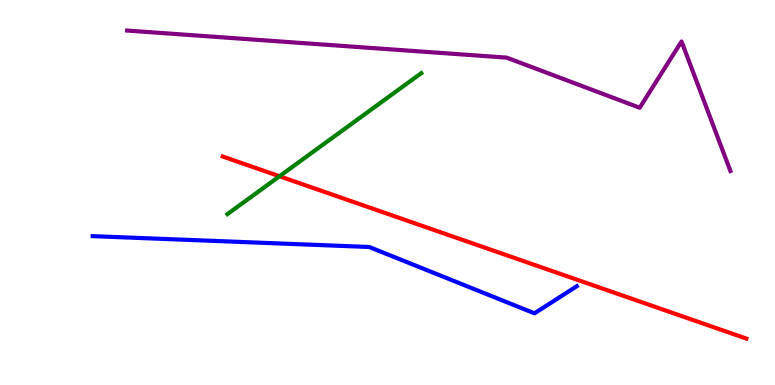[{'lines': ['blue', 'red'], 'intersections': []}, {'lines': ['green', 'red'], 'intersections': [{'x': 3.61, 'y': 5.42}]}, {'lines': ['purple', 'red'], 'intersections': []}, {'lines': ['blue', 'green'], 'intersections': []}, {'lines': ['blue', 'purple'], 'intersections': []}, {'lines': ['green', 'purple'], 'intersections': []}]